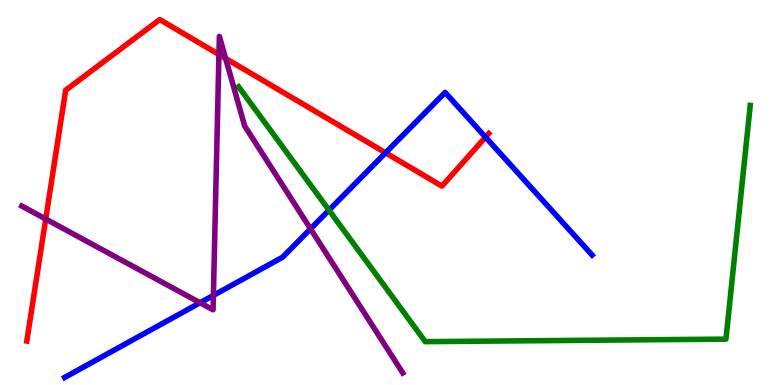[{'lines': ['blue', 'red'], 'intersections': [{'x': 4.98, 'y': 6.03}, {'x': 6.26, 'y': 6.44}]}, {'lines': ['green', 'red'], 'intersections': []}, {'lines': ['purple', 'red'], 'intersections': [{'x': 0.59, 'y': 4.31}, {'x': 2.83, 'y': 8.58}, {'x': 2.91, 'y': 8.48}]}, {'lines': ['blue', 'green'], 'intersections': [{'x': 4.24, 'y': 4.54}]}, {'lines': ['blue', 'purple'], 'intersections': [{'x': 2.58, 'y': 2.14}, {'x': 2.75, 'y': 2.33}, {'x': 4.01, 'y': 4.06}]}, {'lines': ['green', 'purple'], 'intersections': []}]